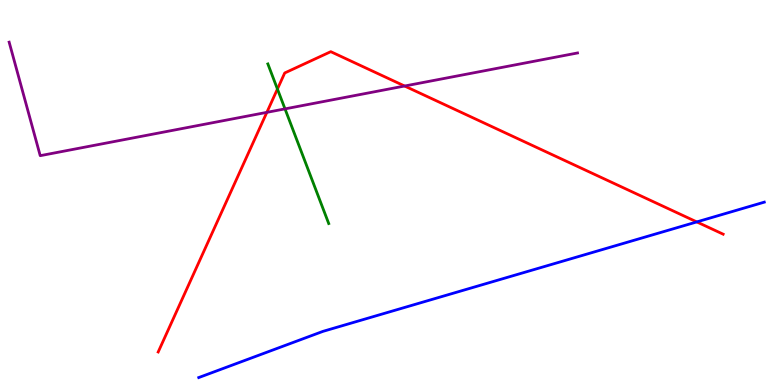[{'lines': ['blue', 'red'], 'intersections': [{'x': 8.99, 'y': 4.24}]}, {'lines': ['green', 'red'], 'intersections': [{'x': 3.58, 'y': 7.69}]}, {'lines': ['purple', 'red'], 'intersections': [{'x': 3.44, 'y': 7.08}, {'x': 5.22, 'y': 7.77}]}, {'lines': ['blue', 'green'], 'intersections': []}, {'lines': ['blue', 'purple'], 'intersections': []}, {'lines': ['green', 'purple'], 'intersections': [{'x': 3.68, 'y': 7.17}]}]